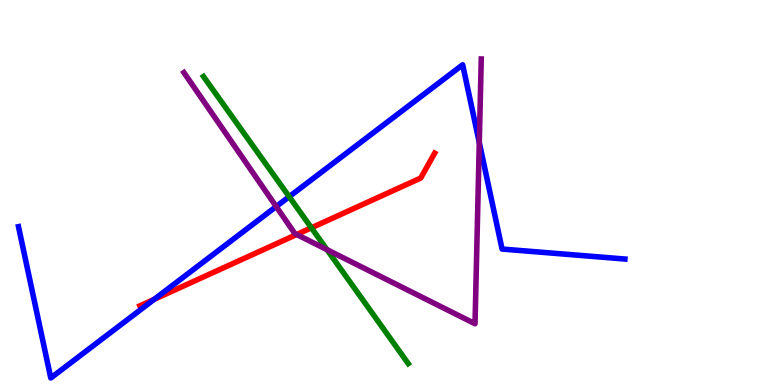[{'lines': ['blue', 'red'], 'intersections': [{'x': 1.99, 'y': 2.22}]}, {'lines': ['green', 'red'], 'intersections': [{'x': 4.02, 'y': 4.08}]}, {'lines': ['purple', 'red'], 'intersections': [{'x': 3.83, 'y': 3.91}]}, {'lines': ['blue', 'green'], 'intersections': [{'x': 3.73, 'y': 4.89}]}, {'lines': ['blue', 'purple'], 'intersections': [{'x': 3.56, 'y': 4.63}, {'x': 6.18, 'y': 6.3}]}, {'lines': ['green', 'purple'], 'intersections': [{'x': 4.22, 'y': 3.52}]}]